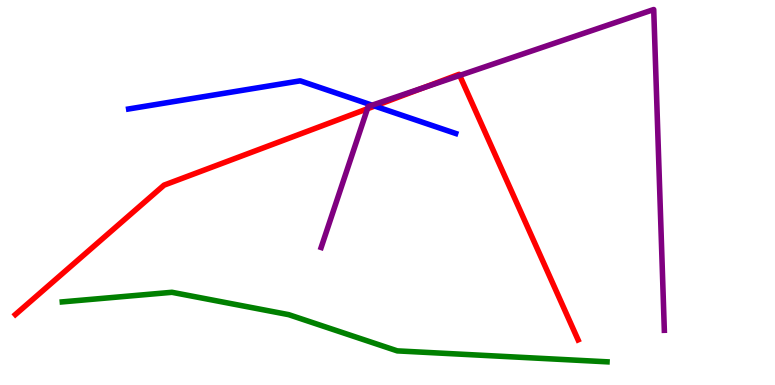[{'lines': ['blue', 'red'], 'intersections': [{'x': 4.83, 'y': 7.25}]}, {'lines': ['green', 'red'], 'intersections': []}, {'lines': ['purple', 'red'], 'intersections': [{'x': 4.74, 'y': 7.17}, {'x': 5.46, 'y': 7.72}, {'x': 5.93, 'y': 8.04}]}, {'lines': ['blue', 'green'], 'intersections': []}, {'lines': ['blue', 'purple'], 'intersections': [{'x': 4.8, 'y': 7.27}]}, {'lines': ['green', 'purple'], 'intersections': []}]